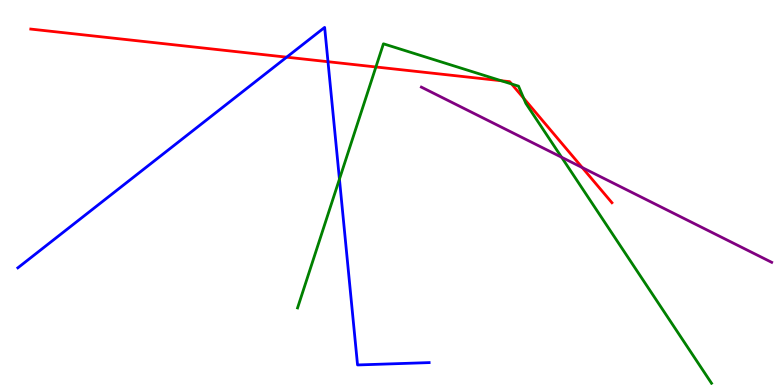[{'lines': ['blue', 'red'], 'intersections': [{'x': 3.7, 'y': 8.51}, {'x': 4.23, 'y': 8.4}]}, {'lines': ['green', 'red'], 'intersections': [{'x': 4.85, 'y': 8.26}, {'x': 6.47, 'y': 7.9}, {'x': 6.6, 'y': 7.82}, {'x': 6.76, 'y': 7.45}]}, {'lines': ['purple', 'red'], 'intersections': [{'x': 7.51, 'y': 5.65}]}, {'lines': ['blue', 'green'], 'intersections': [{'x': 4.38, 'y': 5.35}]}, {'lines': ['blue', 'purple'], 'intersections': []}, {'lines': ['green', 'purple'], 'intersections': [{'x': 7.25, 'y': 5.92}]}]